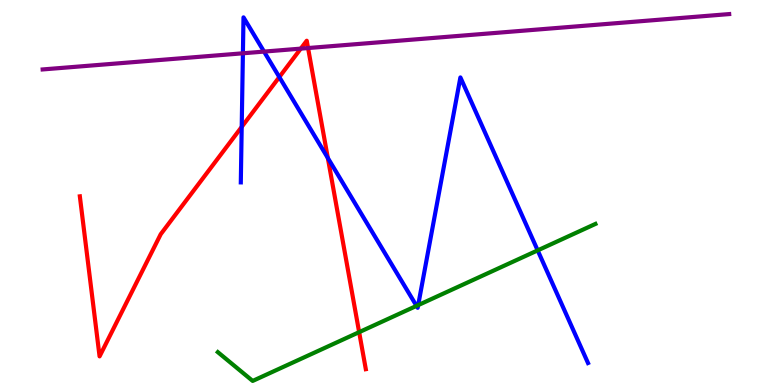[{'lines': ['blue', 'red'], 'intersections': [{'x': 3.12, 'y': 6.7}, {'x': 3.6, 'y': 8.0}, {'x': 4.23, 'y': 5.9}]}, {'lines': ['green', 'red'], 'intersections': [{'x': 4.63, 'y': 1.37}]}, {'lines': ['purple', 'red'], 'intersections': [{'x': 3.88, 'y': 8.74}, {'x': 3.97, 'y': 8.75}]}, {'lines': ['blue', 'green'], 'intersections': [{'x': 5.37, 'y': 2.06}, {'x': 5.4, 'y': 2.07}, {'x': 6.94, 'y': 3.5}]}, {'lines': ['blue', 'purple'], 'intersections': [{'x': 3.13, 'y': 8.62}, {'x': 3.41, 'y': 8.66}]}, {'lines': ['green', 'purple'], 'intersections': []}]